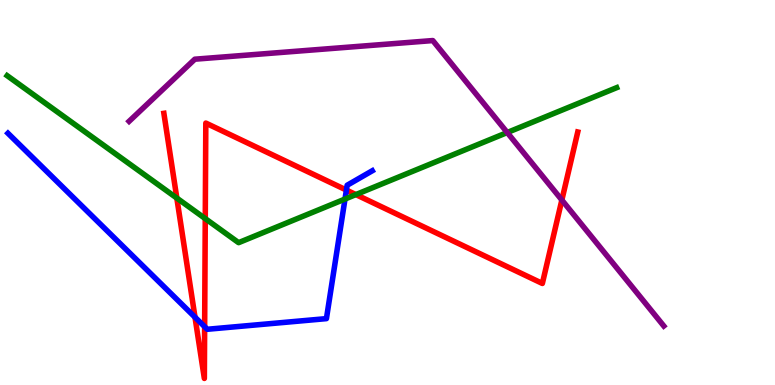[{'lines': ['blue', 'red'], 'intersections': [{'x': 2.52, 'y': 1.76}, {'x': 2.64, 'y': 1.51}, {'x': 4.47, 'y': 5.06}]}, {'lines': ['green', 'red'], 'intersections': [{'x': 2.28, 'y': 4.85}, {'x': 2.65, 'y': 4.32}, {'x': 4.59, 'y': 4.95}]}, {'lines': ['purple', 'red'], 'intersections': [{'x': 7.25, 'y': 4.8}]}, {'lines': ['blue', 'green'], 'intersections': [{'x': 4.45, 'y': 4.83}]}, {'lines': ['blue', 'purple'], 'intersections': []}, {'lines': ['green', 'purple'], 'intersections': [{'x': 6.54, 'y': 6.56}]}]